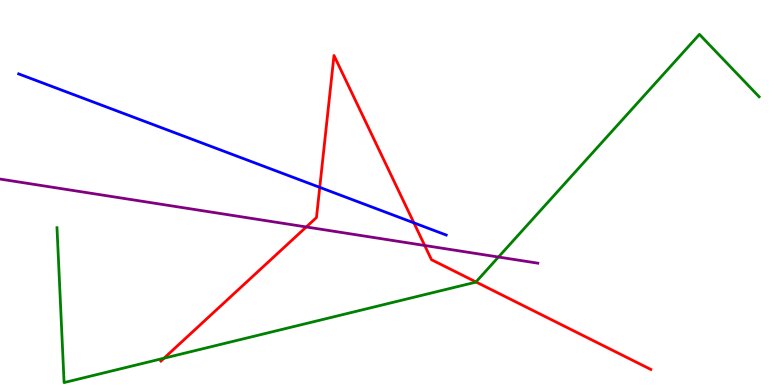[{'lines': ['blue', 'red'], 'intersections': [{'x': 4.13, 'y': 5.13}, {'x': 5.34, 'y': 4.21}]}, {'lines': ['green', 'red'], 'intersections': [{'x': 2.12, 'y': 0.696}, {'x': 6.14, 'y': 2.68}]}, {'lines': ['purple', 'red'], 'intersections': [{'x': 3.95, 'y': 4.1}, {'x': 5.48, 'y': 3.62}]}, {'lines': ['blue', 'green'], 'intersections': []}, {'lines': ['blue', 'purple'], 'intersections': []}, {'lines': ['green', 'purple'], 'intersections': [{'x': 6.43, 'y': 3.32}]}]